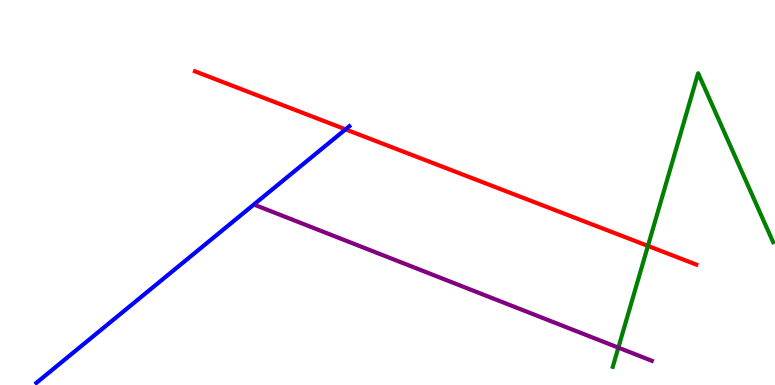[{'lines': ['blue', 'red'], 'intersections': [{'x': 4.46, 'y': 6.64}]}, {'lines': ['green', 'red'], 'intersections': [{'x': 8.36, 'y': 3.61}]}, {'lines': ['purple', 'red'], 'intersections': []}, {'lines': ['blue', 'green'], 'intersections': []}, {'lines': ['blue', 'purple'], 'intersections': []}, {'lines': ['green', 'purple'], 'intersections': [{'x': 7.98, 'y': 0.97}]}]